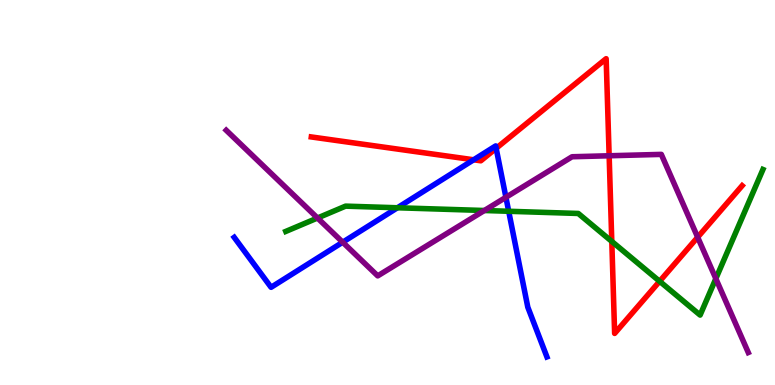[{'lines': ['blue', 'red'], 'intersections': [{'x': 6.11, 'y': 5.85}, {'x': 6.4, 'y': 6.15}]}, {'lines': ['green', 'red'], 'intersections': [{'x': 7.89, 'y': 3.73}, {'x': 8.51, 'y': 2.69}]}, {'lines': ['purple', 'red'], 'intersections': [{'x': 7.86, 'y': 5.95}, {'x': 9.0, 'y': 3.84}]}, {'lines': ['blue', 'green'], 'intersections': [{'x': 5.13, 'y': 4.6}, {'x': 6.56, 'y': 4.51}]}, {'lines': ['blue', 'purple'], 'intersections': [{'x': 4.42, 'y': 3.71}, {'x': 6.53, 'y': 4.88}]}, {'lines': ['green', 'purple'], 'intersections': [{'x': 4.1, 'y': 4.34}, {'x': 6.25, 'y': 4.53}, {'x': 9.24, 'y': 2.76}]}]